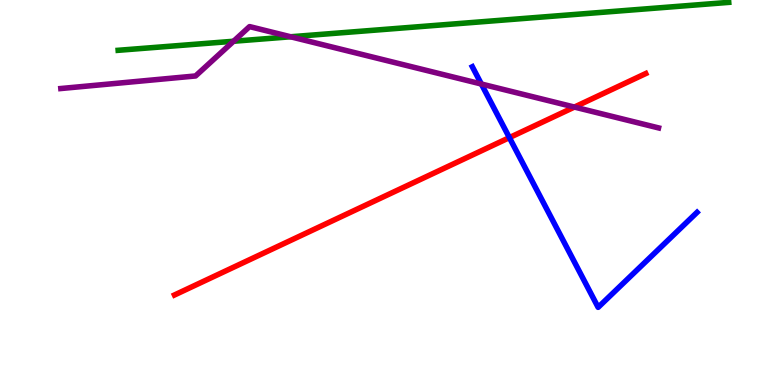[{'lines': ['blue', 'red'], 'intersections': [{'x': 6.57, 'y': 6.43}]}, {'lines': ['green', 'red'], 'intersections': []}, {'lines': ['purple', 'red'], 'intersections': [{'x': 7.41, 'y': 7.22}]}, {'lines': ['blue', 'green'], 'intersections': []}, {'lines': ['blue', 'purple'], 'intersections': [{'x': 6.21, 'y': 7.82}]}, {'lines': ['green', 'purple'], 'intersections': [{'x': 3.01, 'y': 8.93}, {'x': 3.75, 'y': 9.04}]}]